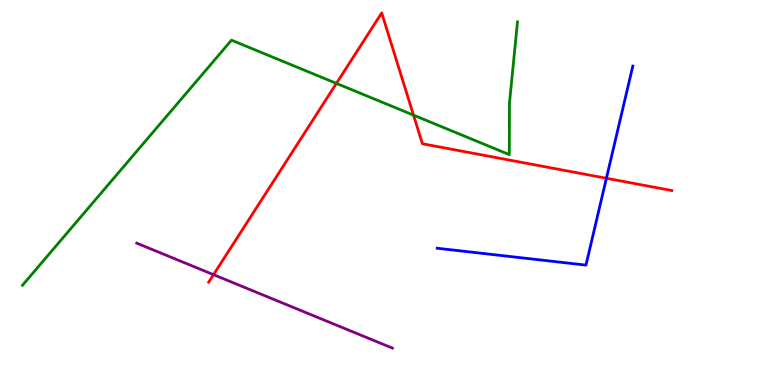[{'lines': ['blue', 'red'], 'intersections': [{'x': 7.82, 'y': 5.37}]}, {'lines': ['green', 'red'], 'intersections': [{'x': 4.34, 'y': 7.83}, {'x': 5.34, 'y': 7.01}]}, {'lines': ['purple', 'red'], 'intersections': [{'x': 2.75, 'y': 2.87}]}, {'lines': ['blue', 'green'], 'intersections': []}, {'lines': ['blue', 'purple'], 'intersections': []}, {'lines': ['green', 'purple'], 'intersections': []}]